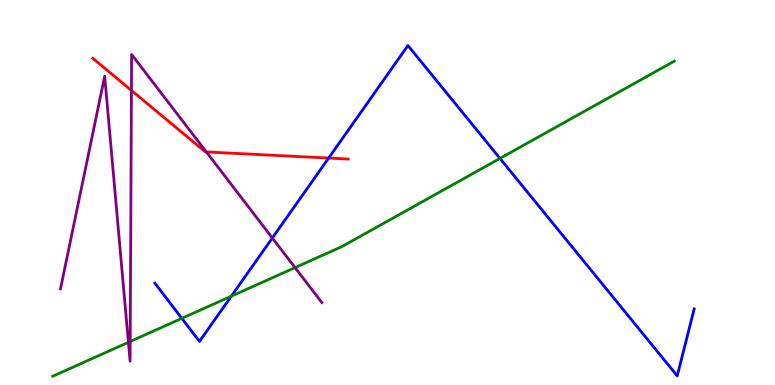[{'lines': ['blue', 'red'], 'intersections': [{'x': 4.24, 'y': 5.89}]}, {'lines': ['green', 'red'], 'intersections': []}, {'lines': ['purple', 'red'], 'intersections': [{'x': 1.7, 'y': 7.65}, {'x': 2.66, 'y': 6.05}]}, {'lines': ['blue', 'green'], 'intersections': [{'x': 2.35, 'y': 1.73}, {'x': 2.99, 'y': 2.31}, {'x': 6.45, 'y': 5.89}]}, {'lines': ['blue', 'purple'], 'intersections': [{'x': 3.51, 'y': 3.82}]}, {'lines': ['green', 'purple'], 'intersections': [{'x': 1.66, 'y': 1.11}, {'x': 1.68, 'y': 1.13}, {'x': 3.81, 'y': 3.05}]}]